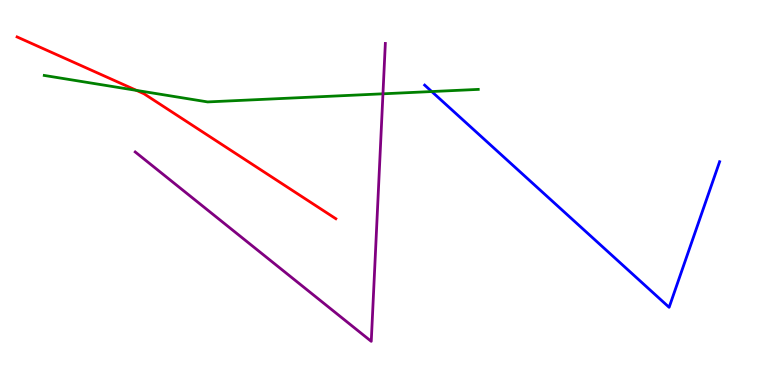[{'lines': ['blue', 'red'], 'intersections': []}, {'lines': ['green', 'red'], 'intersections': [{'x': 1.76, 'y': 7.65}]}, {'lines': ['purple', 'red'], 'intersections': []}, {'lines': ['blue', 'green'], 'intersections': [{'x': 5.57, 'y': 7.62}]}, {'lines': ['blue', 'purple'], 'intersections': []}, {'lines': ['green', 'purple'], 'intersections': [{'x': 4.94, 'y': 7.56}]}]